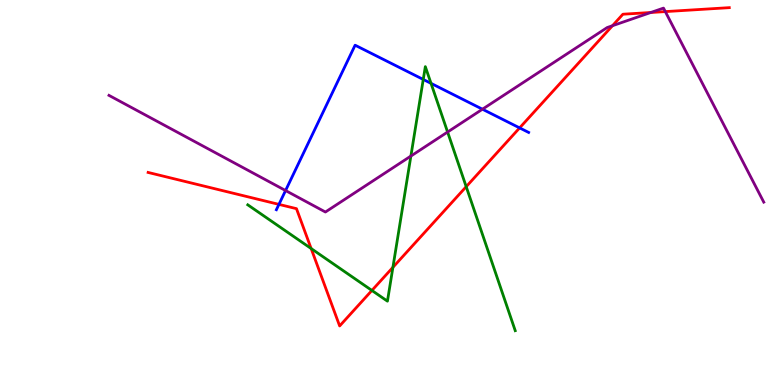[{'lines': ['blue', 'red'], 'intersections': [{'x': 3.6, 'y': 4.69}, {'x': 6.7, 'y': 6.68}]}, {'lines': ['green', 'red'], 'intersections': [{'x': 4.01, 'y': 3.54}, {'x': 4.8, 'y': 2.46}, {'x': 5.07, 'y': 3.06}, {'x': 6.02, 'y': 5.15}]}, {'lines': ['purple', 'red'], 'intersections': [{'x': 7.9, 'y': 9.33}, {'x': 8.4, 'y': 9.68}, {'x': 8.58, 'y': 9.7}]}, {'lines': ['blue', 'green'], 'intersections': [{'x': 5.46, 'y': 7.94}, {'x': 5.56, 'y': 7.83}]}, {'lines': ['blue', 'purple'], 'intersections': [{'x': 3.68, 'y': 5.05}, {'x': 6.23, 'y': 7.16}]}, {'lines': ['green', 'purple'], 'intersections': [{'x': 5.3, 'y': 5.95}, {'x': 5.78, 'y': 6.57}]}]